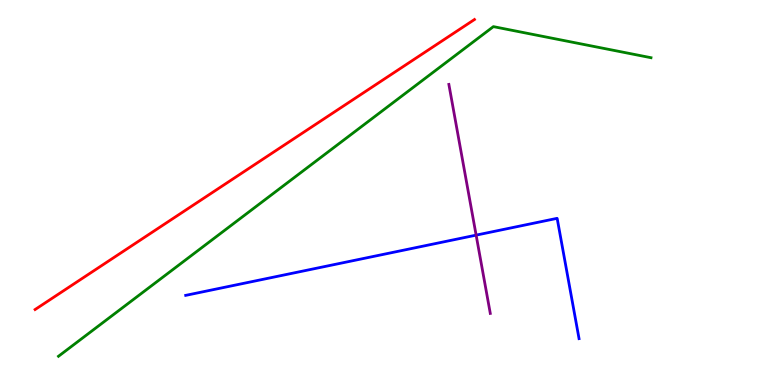[{'lines': ['blue', 'red'], 'intersections': []}, {'lines': ['green', 'red'], 'intersections': []}, {'lines': ['purple', 'red'], 'intersections': []}, {'lines': ['blue', 'green'], 'intersections': []}, {'lines': ['blue', 'purple'], 'intersections': [{'x': 6.14, 'y': 3.89}]}, {'lines': ['green', 'purple'], 'intersections': []}]